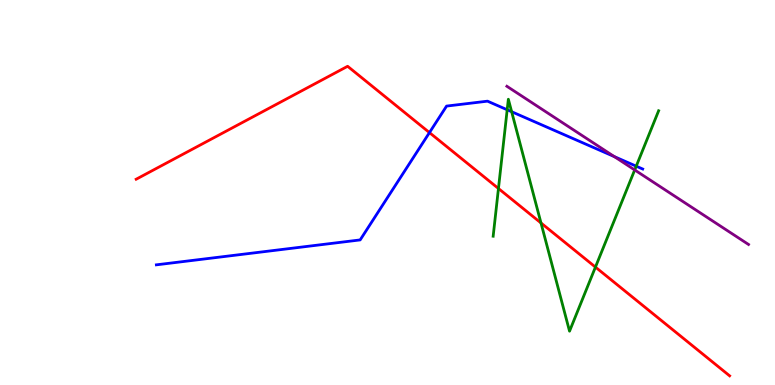[{'lines': ['blue', 'red'], 'intersections': [{'x': 5.54, 'y': 6.56}]}, {'lines': ['green', 'red'], 'intersections': [{'x': 6.43, 'y': 5.1}, {'x': 6.98, 'y': 4.21}, {'x': 7.68, 'y': 3.06}]}, {'lines': ['purple', 'red'], 'intersections': []}, {'lines': ['blue', 'green'], 'intersections': [{'x': 6.54, 'y': 7.15}, {'x': 6.6, 'y': 7.1}, {'x': 8.21, 'y': 5.68}]}, {'lines': ['blue', 'purple'], 'intersections': [{'x': 7.93, 'y': 5.93}]}, {'lines': ['green', 'purple'], 'intersections': [{'x': 8.19, 'y': 5.59}]}]